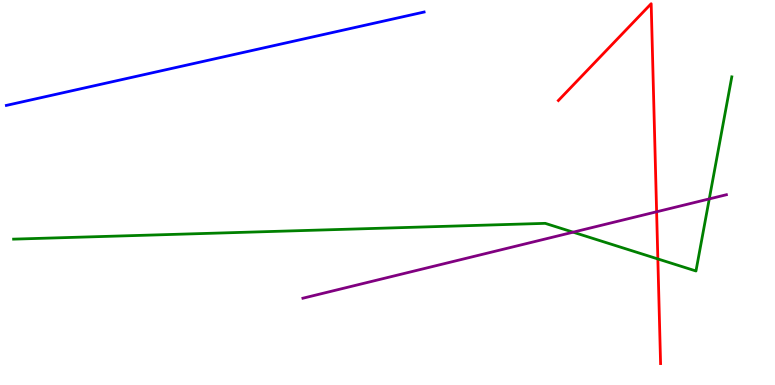[{'lines': ['blue', 'red'], 'intersections': []}, {'lines': ['green', 'red'], 'intersections': [{'x': 8.49, 'y': 3.27}]}, {'lines': ['purple', 'red'], 'intersections': [{'x': 8.47, 'y': 4.5}]}, {'lines': ['blue', 'green'], 'intersections': []}, {'lines': ['blue', 'purple'], 'intersections': []}, {'lines': ['green', 'purple'], 'intersections': [{'x': 7.4, 'y': 3.97}, {'x': 9.15, 'y': 4.83}]}]